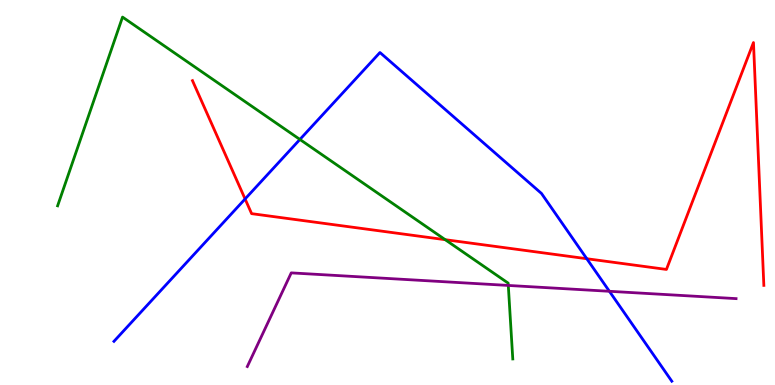[{'lines': ['blue', 'red'], 'intersections': [{'x': 3.16, 'y': 4.83}, {'x': 7.57, 'y': 3.28}]}, {'lines': ['green', 'red'], 'intersections': [{'x': 5.74, 'y': 3.77}]}, {'lines': ['purple', 'red'], 'intersections': []}, {'lines': ['blue', 'green'], 'intersections': [{'x': 3.87, 'y': 6.38}]}, {'lines': ['blue', 'purple'], 'intersections': [{'x': 7.86, 'y': 2.43}]}, {'lines': ['green', 'purple'], 'intersections': [{'x': 6.56, 'y': 2.59}]}]